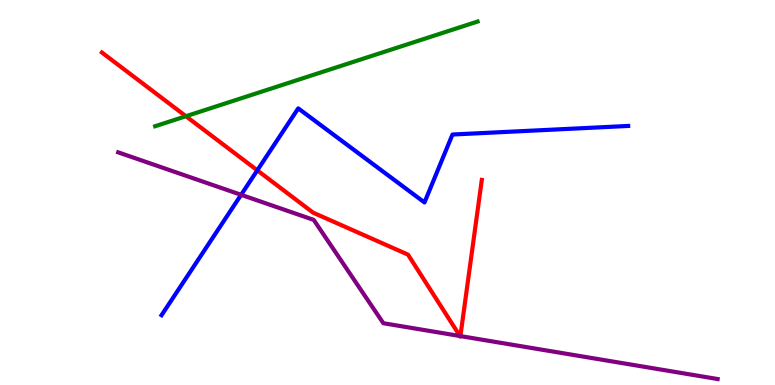[{'lines': ['blue', 'red'], 'intersections': [{'x': 3.32, 'y': 5.58}]}, {'lines': ['green', 'red'], 'intersections': [{'x': 2.4, 'y': 6.98}]}, {'lines': ['purple', 'red'], 'intersections': [{'x': 5.93, 'y': 1.27}, {'x': 5.94, 'y': 1.27}]}, {'lines': ['blue', 'green'], 'intersections': []}, {'lines': ['blue', 'purple'], 'intersections': [{'x': 3.11, 'y': 4.94}]}, {'lines': ['green', 'purple'], 'intersections': []}]